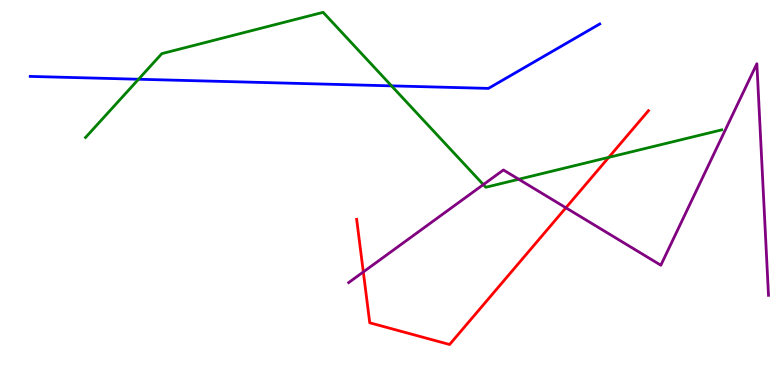[{'lines': ['blue', 'red'], 'intersections': []}, {'lines': ['green', 'red'], 'intersections': [{'x': 7.86, 'y': 5.91}]}, {'lines': ['purple', 'red'], 'intersections': [{'x': 4.69, 'y': 2.94}, {'x': 7.3, 'y': 4.6}]}, {'lines': ['blue', 'green'], 'intersections': [{'x': 1.79, 'y': 7.94}, {'x': 5.05, 'y': 7.77}]}, {'lines': ['blue', 'purple'], 'intersections': []}, {'lines': ['green', 'purple'], 'intersections': [{'x': 6.24, 'y': 5.21}, {'x': 6.69, 'y': 5.34}]}]